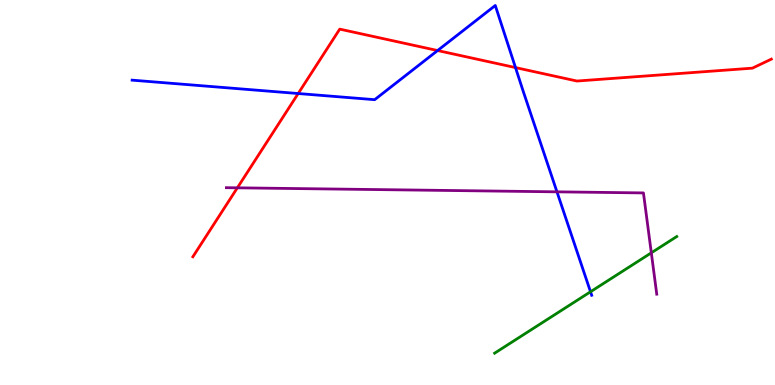[{'lines': ['blue', 'red'], 'intersections': [{'x': 3.85, 'y': 7.57}, {'x': 5.65, 'y': 8.69}, {'x': 6.65, 'y': 8.24}]}, {'lines': ['green', 'red'], 'intersections': []}, {'lines': ['purple', 'red'], 'intersections': [{'x': 3.06, 'y': 5.12}]}, {'lines': ['blue', 'green'], 'intersections': [{'x': 7.62, 'y': 2.42}]}, {'lines': ['blue', 'purple'], 'intersections': [{'x': 7.19, 'y': 5.02}]}, {'lines': ['green', 'purple'], 'intersections': [{'x': 8.4, 'y': 3.43}]}]